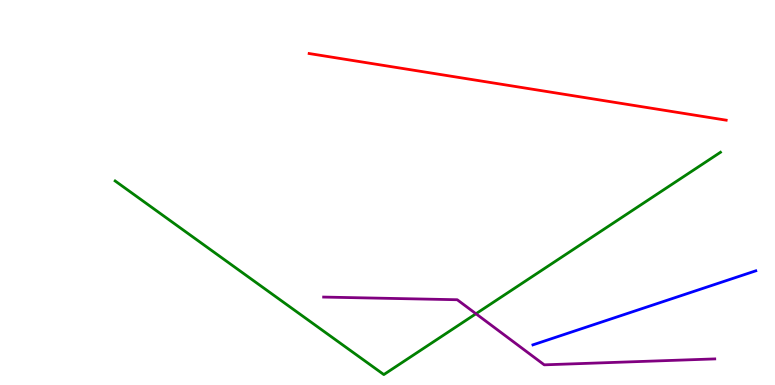[{'lines': ['blue', 'red'], 'intersections': []}, {'lines': ['green', 'red'], 'intersections': []}, {'lines': ['purple', 'red'], 'intersections': []}, {'lines': ['blue', 'green'], 'intersections': []}, {'lines': ['blue', 'purple'], 'intersections': []}, {'lines': ['green', 'purple'], 'intersections': [{'x': 6.14, 'y': 1.85}]}]